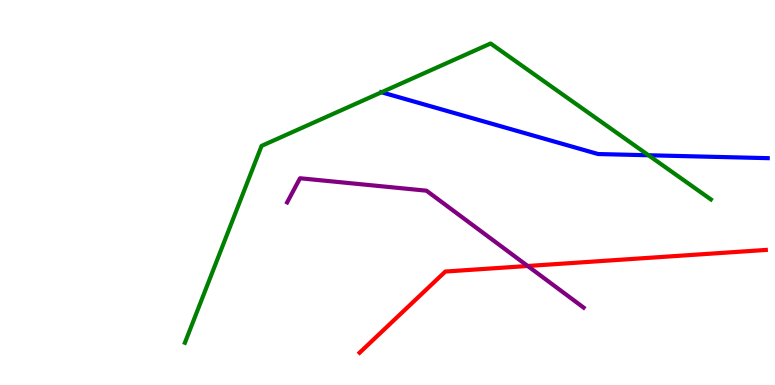[{'lines': ['blue', 'red'], 'intersections': []}, {'lines': ['green', 'red'], 'intersections': []}, {'lines': ['purple', 'red'], 'intersections': [{'x': 6.81, 'y': 3.09}]}, {'lines': ['blue', 'green'], 'intersections': [{'x': 4.92, 'y': 7.6}, {'x': 8.37, 'y': 5.97}]}, {'lines': ['blue', 'purple'], 'intersections': []}, {'lines': ['green', 'purple'], 'intersections': []}]